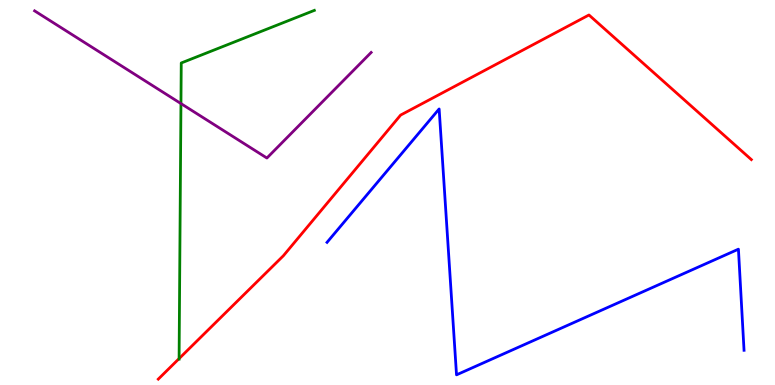[{'lines': ['blue', 'red'], 'intersections': []}, {'lines': ['green', 'red'], 'intersections': [{'x': 2.31, 'y': 0.686}]}, {'lines': ['purple', 'red'], 'intersections': []}, {'lines': ['blue', 'green'], 'intersections': []}, {'lines': ['blue', 'purple'], 'intersections': []}, {'lines': ['green', 'purple'], 'intersections': [{'x': 2.33, 'y': 7.31}]}]